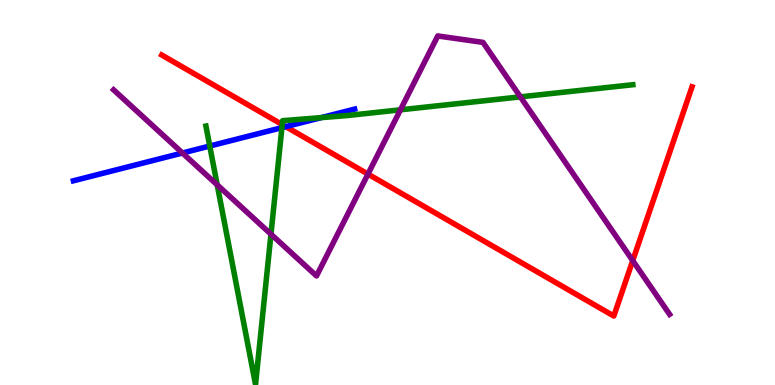[{'lines': ['blue', 'red'], 'intersections': [{'x': 3.69, 'y': 6.71}]}, {'lines': ['green', 'red'], 'intersections': [{'x': 3.64, 'y': 6.76}]}, {'lines': ['purple', 'red'], 'intersections': [{'x': 4.75, 'y': 5.48}, {'x': 8.16, 'y': 3.23}]}, {'lines': ['blue', 'green'], 'intersections': [{'x': 2.71, 'y': 6.21}, {'x': 3.64, 'y': 6.68}, {'x': 4.15, 'y': 6.94}]}, {'lines': ['blue', 'purple'], 'intersections': [{'x': 2.35, 'y': 6.03}]}, {'lines': ['green', 'purple'], 'intersections': [{'x': 2.8, 'y': 5.2}, {'x': 3.5, 'y': 3.92}, {'x': 5.17, 'y': 7.15}, {'x': 6.71, 'y': 7.48}]}]